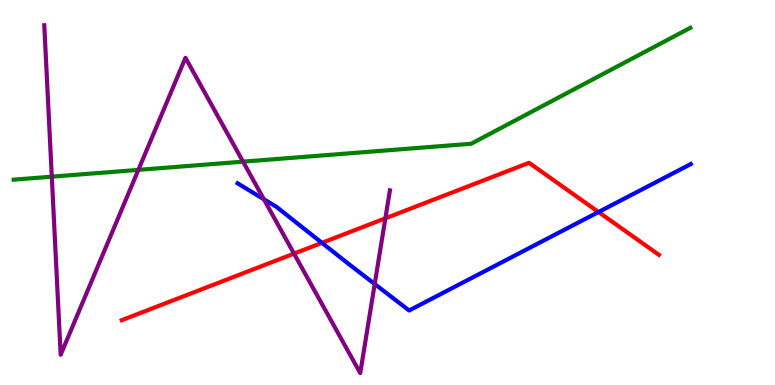[{'lines': ['blue', 'red'], 'intersections': [{'x': 4.15, 'y': 3.69}, {'x': 7.72, 'y': 4.49}]}, {'lines': ['green', 'red'], 'intersections': []}, {'lines': ['purple', 'red'], 'intersections': [{'x': 3.79, 'y': 3.41}, {'x': 4.97, 'y': 4.33}]}, {'lines': ['blue', 'green'], 'intersections': []}, {'lines': ['blue', 'purple'], 'intersections': [{'x': 3.4, 'y': 4.82}, {'x': 4.83, 'y': 2.62}]}, {'lines': ['green', 'purple'], 'intersections': [{'x': 0.668, 'y': 5.41}, {'x': 1.79, 'y': 5.59}, {'x': 3.14, 'y': 5.8}]}]